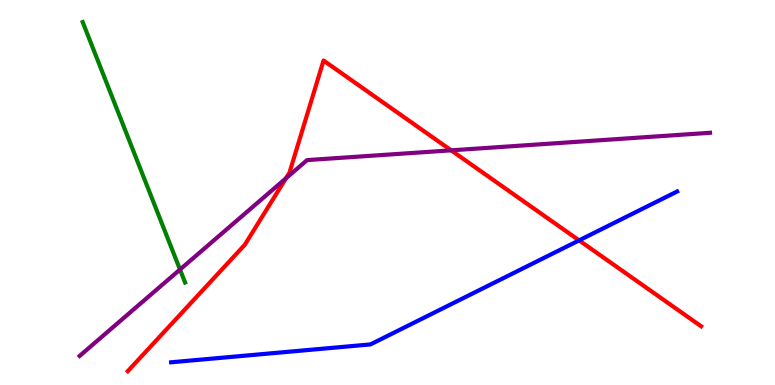[{'lines': ['blue', 'red'], 'intersections': [{'x': 7.47, 'y': 3.76}]}, {'lines': ['green', 'red'], 'intersections': []}, {'lines': ['purple', 'red'], 'intersections': [{'x': 3.69, 'y': 5.37}, {'x': 5.82, 'y': 6.1}]}, {'lines': ['blue', 'green'], 'intersections': []}, {'lines': ['blue', 'purple'], 'intersections': []}, {'lines': ['green', 'purple'], 'intersections': [{'x': 2.32, 'y': 3.0}]}]